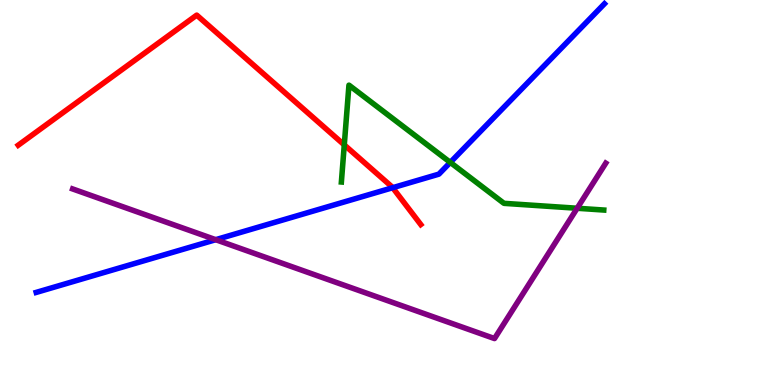[{'lines': ['blue', 'red'], 'intersections': [{'x': 5.07, 'y': 5.12}]}, {'lines': ['green', 'red'], 'intersections': [{'x': 4.44, 'y': 6.24}]}, {'lines': ['purple', 'red'], 'intersections': []}, {'lines': ['blue', 'green'], 'intersections': [{'x': 5.81, 'y': 5.78}]}, {'lines': ['blue', 'purple'], 'intersections': [{'x': 2.78, 'y': 3.77}]}, {'lines': ['green', 'purple'], 'intersections': [{'x': 7.45, 'y': 4.59}]}]